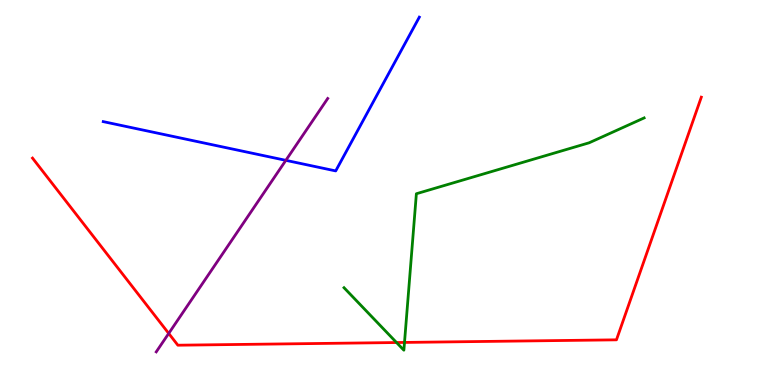[{'lines': ['blue', 'red'], 'intersections': []}, {'lines': ['green', 'red'], 'intersections': [{'x': 5.12, 'y': 1.1}, {'x': 5.22, 'y': 1.11}]}, {'lines': ['purple', 'red'], 'intersections': [{'x': 2.18, 'y': 1.34}]}, {'lines': ['blue', 'green'], 'intersections': []}, {'lines': ['blue', 'purple'], 'intersections': [{'x': 3.69, 'y': 5.84}]}, {'lines': ['green', 'purple'], 'intersections': []}]